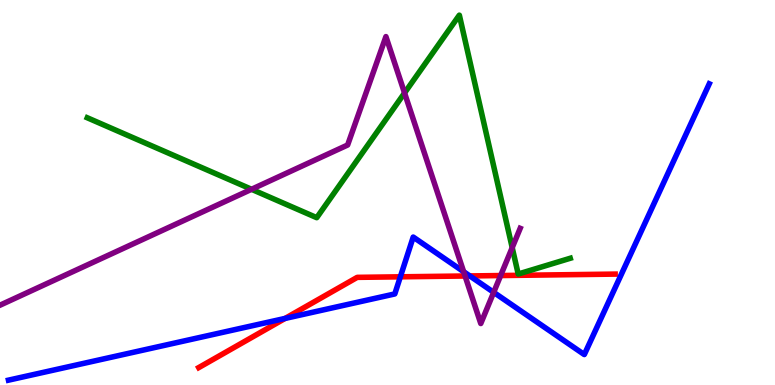[{'lines': ['blue', 'red'], 'intersections': [{'x': 3.68, 'y': 1.73}, {'x': 5.17, 'y': 2.81}, {'x': 6.06, 'y': 2.83}]}, {'lines': ['green', 'red'], 'intersections': []}, {'lines': ['purple', 'red'], 'intersections': [{'x': 6.0, 'y': 2.83}, {'x': 6.46, 'y': 2.84}]}, {'lines': ['blue', 'green'], 'intersections': []}, {'lines': ['blue', 'purple'], 'intersections': [{'x': 5.98, 'y': 2.94}, {'x': 6.37, 'y': 2.41}]}, {'lines': ['green', 'purple'], 'intersections': [{'x': 3.25, 'y': 5.08}, {'x': 5.22, 'y': 7.59}, {'x': 6.61, 'y': 3.57}]}]